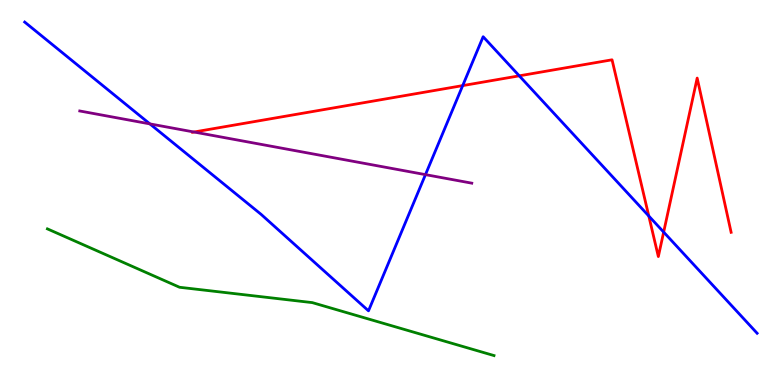[{'lines': ['blue', 'red'], 'intersections': [{'x': 5.97, 'y': 7.78}, {'x': 6.7, 'y': 8.03}, {'x': 8.37, 'y': 4.39}, {'x': 8.56, 'y': 3.97}]}, {'lines': ['green', 'red'], 'intersections': []}, {'lines': ['purple', 'red'], 'intersections': [{'x': 2.5, 'y': 6.57}]}, {'lines': ['blue', 'green'], 'intersections': []}, {'lines': ['blue', 'purple'], 'intersections': [{'x': 1.93, 'y': 6.78}, {'x': 5.49, 'y': 5.46}]}, {'lines': ['green', 'purple'], 'intersections': []}]